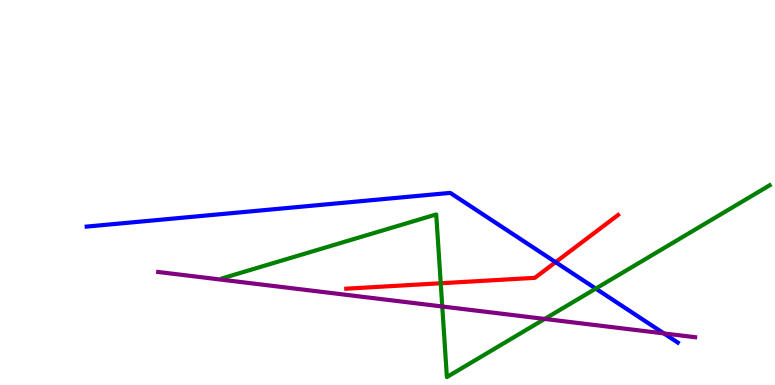[{'lines': ['blue', 'red'], 'intersections': [{'x': 7.17, 'y': 3.19}]}, {'lines': ['green', 'red'], 'intersections': [{'x': 5.69, 'y': 2.64}]}, {'lines': ['purple', 'red'], 'intersections': []}, {'lines': ['blue', 'green'], 'intersections': [{'x': 7.69, 'y': 2.5}]}, {'lines': ['blue', 'purple'], 'intersections': [{'x': 8.57, 'y': 1.34}]}, {'lines': ['green', 'purple'], 'intersections': [{'x': 5.71, 'y': 2.04}, {'x': 7.03, 'y': 1.72}]}]